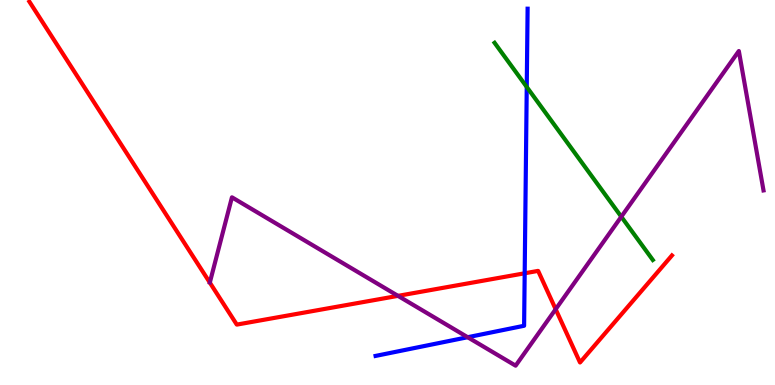[{'lines': ['blue', 'red'], 'intersections': [{'x': 6.77, 'y': 2.9}]}, {'lines': ['green', 'red'], 'intersections': []}, {'lines': ['purple', 'red'], 'intersections': [{'x': 5.14, 'y': 2.32}, {'x': 7.17, 'y': 1.97}]}, {'lines': ['blue', 'green'], 'intersections': [{'x': 6.8, 'y': 7.74}]}, {'lines': ['blue', 'purple'], 'intersections': [{'x': 6.03, 'y': 1.24}]}, {'lines': ['green', 'purple'], 'intersections': [{'x': 8.02, 'y': 4.37}]}]